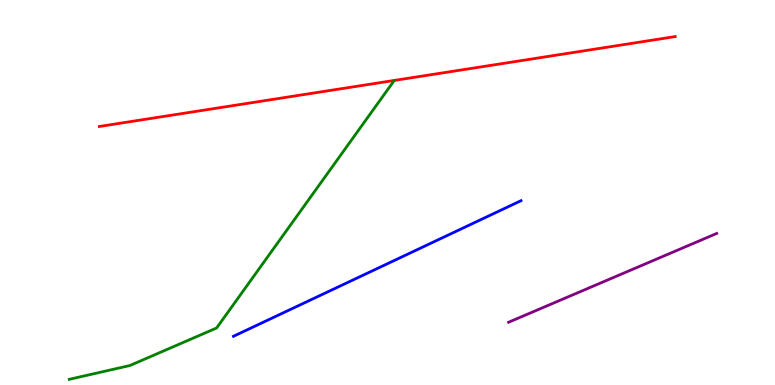[{'lines': ['blue', 'red'], 'intersections': []}, {'lines': ['green', 'red'], 'intersections': []}, {'lines': ['purple', 'red'], 'intersections': []}, {'lines': ['blue', 'green'], 'intersections': []}, {'lines': ['blue', 'purple'], 'intersections': []}, {'lines': ['green', 'purple'], 'intersections': []}]